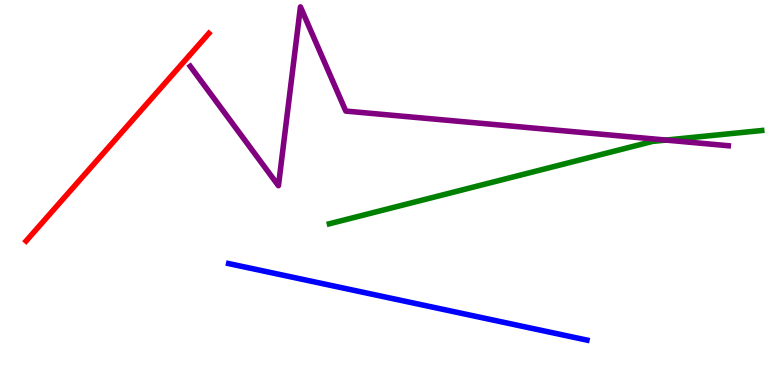[{'lines': ['blue', 'red'], 'intersections': []}, {'lines': ['green', 'red'], 'intersections': []}, {'lines': ['purple', 'red'], 'intersections': []}, {'lines': ['blue', 'green'], 'intersections': []}, {'lines': ['blue', 'purple'], 'intersections': []}, {'lines': ['green', 'purple'], 'intersections': [{'x': 8.59, 'y': 6.36}]}]